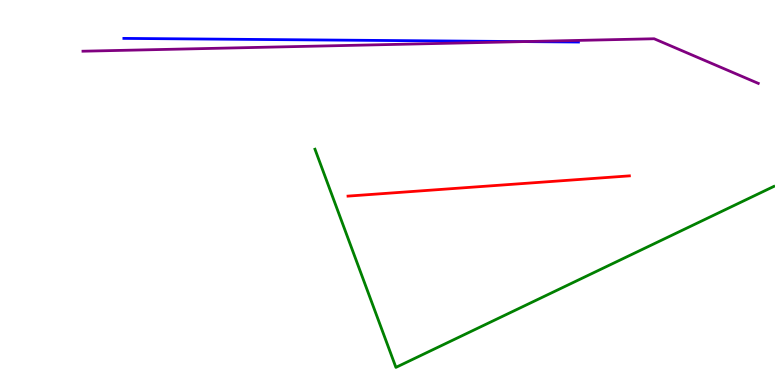[{'lines': ['blue', 'red'], 'intersections': []}, {'lines': ['green', 'red'], 'intersections': []}, {'lines': ['purple', 'red'], 'intersections': []}, {'lines': ['blue', 'green'], 'intersections': []}, {'lines': ['blue', 'purple'], 'intersections': [{'x': 6.76, 'y': 8.92}]}, {'lines': ['green', 'purple'], 'intersections': []}]